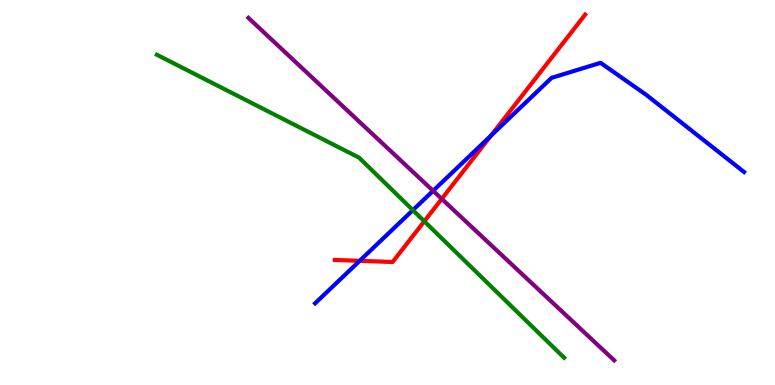[{'lines': ['blue', 'red'], 'intersections': [{'x': 4.64, 'y': 3.23}, {'x': 6.34, 'y': 6.48}]}, {'lines': ['green', 'red'], 'intersections': [{'x': 5.47, 'y': 4.25}]}, {'lines': ['purple', 'red'], 'intersections': [{'x': 5.7, 'y': 4.83}]}, {'lines': ['blue', 'green'], 'intersections': [{'x': 5.33, 'y': 4.54}]}, {'lines': ['blue', 'purple'], 'intersections': [{'x': 5.59, 'y': 5.04}]}, {'lines': ['green', 'purple'], 'intersections': []}]